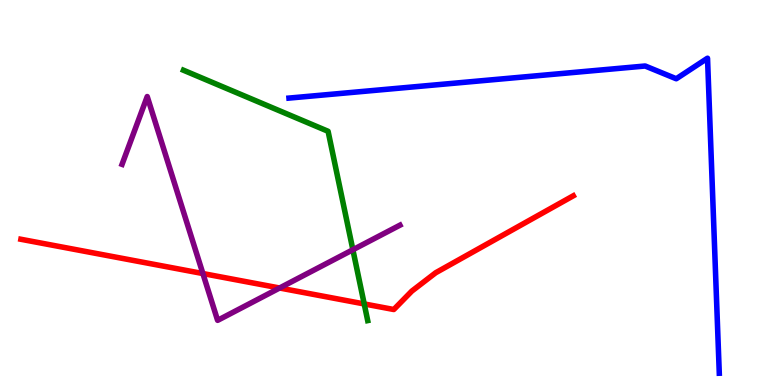[{'lines': ['blue', 'red'], 'intersections': []}, {'lines': ['green', 'red'], 'intersections': [{'x': 4.7, 'y': 2.11}]}, {'lines': ['purple', 'red'], 'intersections': [{'x': 2.62, 'y': 2.89}, {'x': 3.61, 'y': 2.52}]}, {'lines': ['blue', 'green'], 'intersections': []}, {'lines': ['blue', 'purple'], 'intersections': []}, {'lines': ['green', 'purple'], 'intersections': [{'x': 4.55, 'y': 3.51}]}]